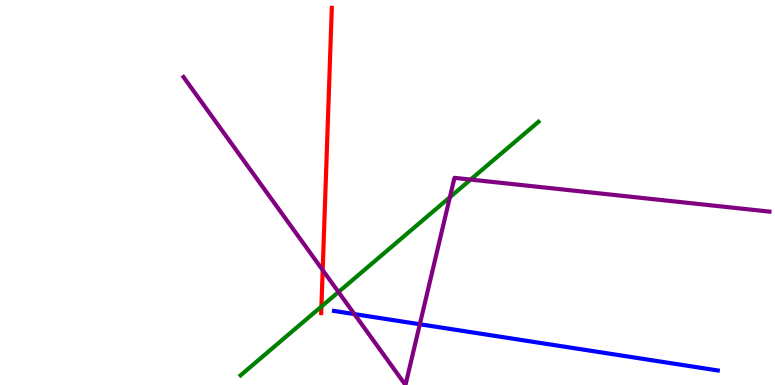[{'lines': ['blue', 'red'], 'intersections': []}, {'lines': ['green', 'red'], 'intersections': [{'x': 4.15, 'y': 2.04}]}, {'lines': ['purple', 'red'], 'intersections': [{'x': 4.16, 'y': 2.98}]}, {'lines': ['blue', 'green'], 'intersections': []}, {'lines': ['blue', 'purple'], 'intersections': [{'x': 4.57, 'y': 1.84}, {'x': 5.42, 'y': 1.58}]}, {'lines': ['green', 'purple'], 'intersections': [{'x': 4.37, 'y': 2.42}, {'x': 5.8, 'y': 4.88}, {'x': 6.07, 'y': 5.34}]}]